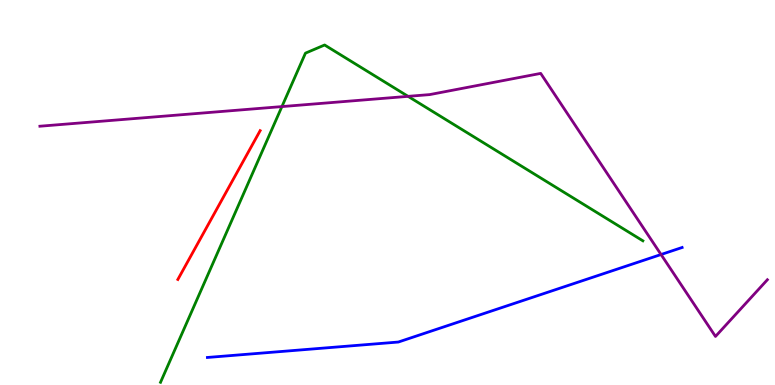[{'lines': ['blue', 'red'], 'intersections': []}, {'lines': ['green', 'red'], 'intersections': []}, {'lines': ['purple', 'red'], 'intersections': []}, {'lines': ['blue', 'green'], 'intersections': []}, {'lines': ['blue', 'purple'], 'intersections': [{'x': 8.53, 'y': 3.39}]}, {'lines': ['green', 'purple'], 'intersections': [{'x': 3.64, 'y': 7.23}, {'x': 5.27, 'y': 7.5}]}]